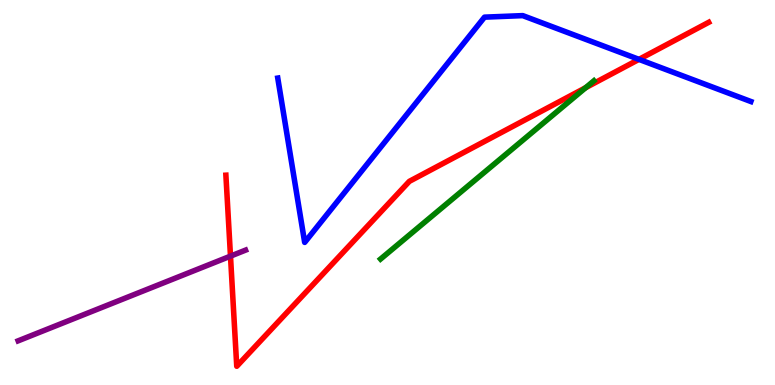[{'lines': ['blue', 'red'], 'intersections': [{'x': 8.24, 'y': 8.46}]}, {'lines': ['green', 'red'], 'intersections': [{'x': 7.56, 'y': 7.72}]}, {'lines': ['purple', 'red'], 'intersections': [{'x': 2.97, 'y': 3.35}]}, {'lines': ['blue', 'green'], 'intersections': []}, {'lines': ['blue', 'purple'], 'intersections': []}, {'lines': ['green', 'purple'], 'intersections': []}]